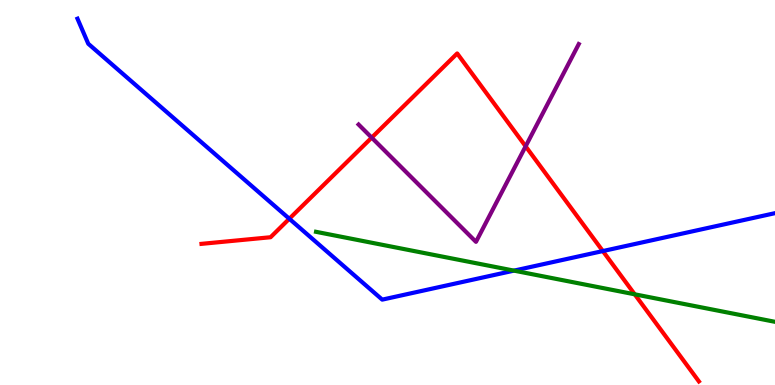[{'lines': ['blue', 'red'], 'intersections': [{'x': 3.73, 'y': 4.32}, {'x': 7.78, 'y': 3.48}]}, {'lines': ['green', 'red'], 'intersections': [{'x': 8.19, 'y': 2.36}]}, {'lines': ['purple', 'red'], 'intersections': [{'x': 4.8, 'y': 6.43}, {'x': 6.78, 'y': 6.2}]}, {'lines': ['blue', 'green'], 'intersections': [{'x': 6.63, 'y': 2.97}]}, {'lines': ['blue', 'purple'], 'intersections': []}, {'lines': ['green', 'purple'], 'intersections': []}]